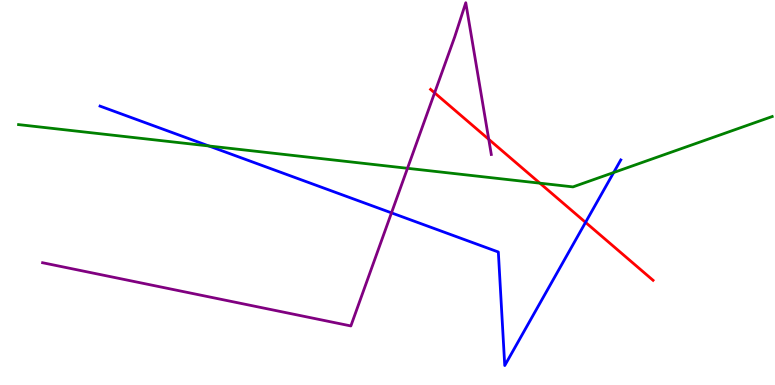[{'lines': ['blue', 'red'], 'intersections': [{'x': 7.56, 'y': 4.22}]}, {'lines': ['green', 'red'], 'intersections': [{'x': 6.97, 'y': 5.24}]}, {'lines': ['purple', 'red'], 'intersections': [{'x': 5.61, 'y': 7.59}, {'x': 6.31, 'y': 6.38}]}, {'lines': ['blue', 'green'], 'intersections': [{'x': 2.7, 'y': 6.21}, {'x': 7.92, 'y': 5.52}]}, {'lines': ['blue', 'purple'], 'intersections': [{'x': 5.05, 'y': 4.47}]}, {'lines': ['green', 'purple'], 'intersections': [{'x': 5.26, 'y': 5.63}]}]